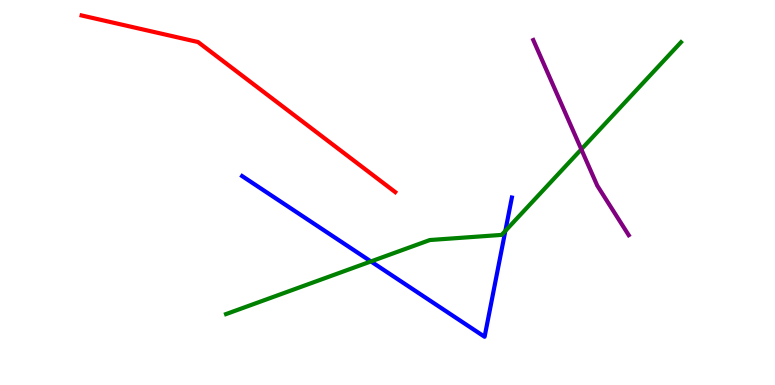[{'lines': ['blue', 'red'], 'intersections': []}, {'lines': ['green', 'red'], 'intersections': []}, {'lines': ['purple', 'red'], 'intersections': []}, {'lines': ['blue', 'green'], 'intersections': [{'x': 4.79, 'y': 3.21}, {'x': 6.52, 'y': 4.0}]}, {'lines': ['blue', 'purple'], 'intersections': []}, {'lines': ['green', 'purple'], 'intersections': [{'x': 7.5, 'y': 6.12}]}]